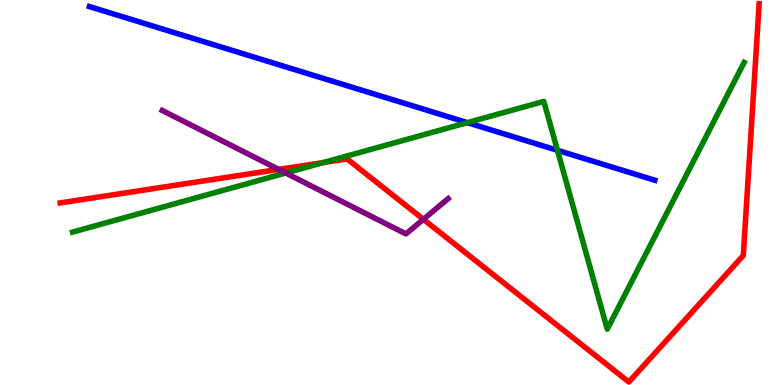[{'lines': ['blue', 'red'], 'intersections': []}, {'lines': ['green', 'red'], 'intersections': [{'x': 4.17, 'y': 5.78}]}, {'lines': ['purple', 'red'], 'intersections': [{'x': 3.59, 'y': 5.6}, {'x': 5.46, 'y': 4.3}]}, {'lines': ['blue', 'green'], 'intersections': [{'x': 6.03, 'y': 6.81}, {'x': 7.19, 'y': 6.1}]}, {'lines': ['blue', 'purple'], 'intersections': []}, {'lines': ['green', 'purple'], 'intersections': [{'x': 3.69, 'y': 5.51}]}]